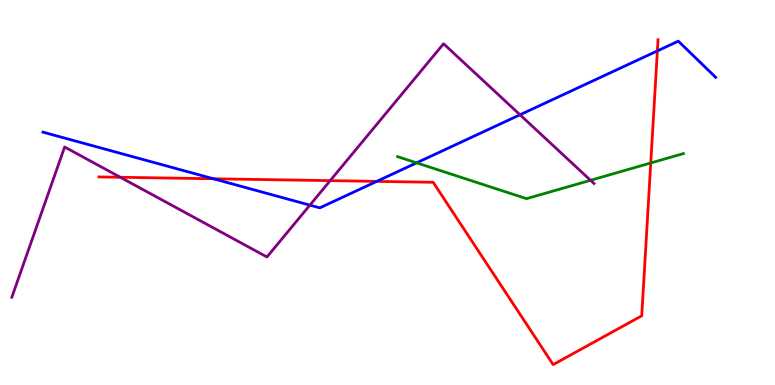[{'lines': ['blue', 'red'], 'intersections': [{'x': 2.75, 'y': 5.36}, {'x': 4.86, 'y': 5.29}, {'x': 8.48, 'y': 8.68}]}, {'lines': ['green', 'red'], 'intersections': [{'x': 8.4, 'y': 5.77}]}, {'lines': ['purple', 'red'], 'intersections': [{'x': 1.55, 'y': 5.4}, {'x': 4.26, 'y': 5.31}]}, {'lines': ['blue', 'green'], 'intersections': [{'x': 5.38, 'y': 5.77}]}, {'lines': ['blue', 'purple'], 'intersections': [{'x': 4.0, 'y': 4.67}, {'x': 6.71, 'y': 7.02}]}, {'lines': ['green', 'purple'], 'intersections': [{'x': 7.62, 'y': 5.32}]}]